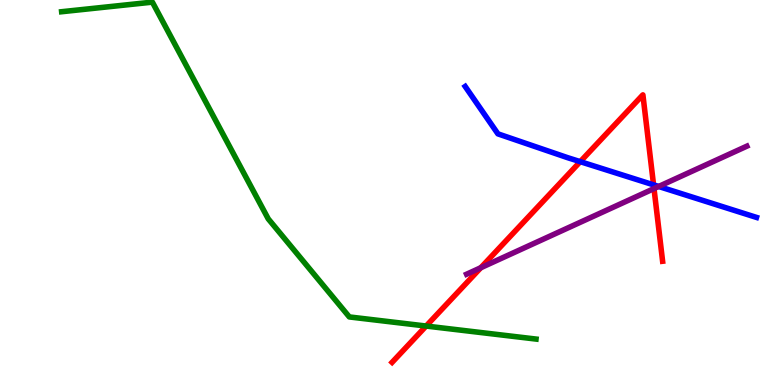[{'lines': ['blue', 'red'], 'intersections': [{'x': 7.49, 'y': 5.8}, {'x': 8.43, 'y': 5.2}]}, {'lines': ['green', 'red'], 'intersections': [{'x': 5.5, 'y': 1.53}]}, {'lines': ['purple', 'red'], 'intersections': [{'x': 6.2, 'y': 3.05}, {'x': 8.44, 'y': 5.1}]}, {'lines': ['blue', 'green'], 'intersections': []}, {'lines': ['blue', 'purple'], 'intersections': [{'x': 8.5, 'y': 5.16}]}, {'lines': ['green', 'purple'], 'intersections': []}]